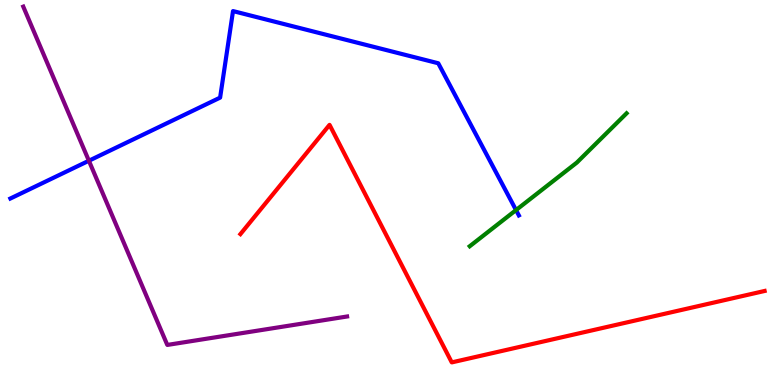[{'lines': ['blue', 'red'], 'intersections': []}, {'lines': ['green', 'red'], 'intersections': []}, {'lines': ['purple', 'red'], 'intersections': []}, {'lines': ['blue', 'green'], 'intersections': [{'x': 6.66, 'y': 4.54}]}, {'lines': ['blue', 'purple'], 'intersections': [{'x': 1.15, 'y': 5.82}]}, {'lines': ['green', 'purple'], 'intersections': []}]